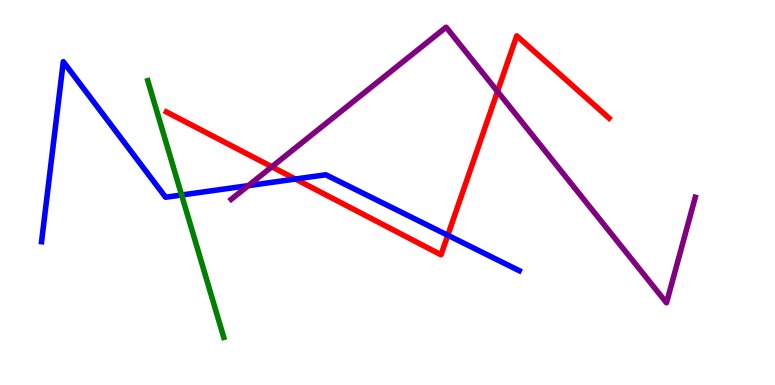[{'lines': ['blue', 'red'], 'intersections': [{'x': 3.81, 'y': 5.35}, {'x': 5.78, 'y': 3.89}]}, {'lines': ['green', 'red'], 'intersections': []}, {'lines': ['purple', 'red'], 'intersections': [{'x': 3.51, 'y': 5.67}, {'x': 6.42, 'y': 7.62}]}, {'lines': ['blue', 'green'], 'intersections': [{'x': 2.34, 'y': 4.94}]}, {'lines': ['blue', 'purple'], 'intersections': [{'x': 3.2, 'y': 5.18}]}, {'lines': ['green', 'purple'], 'intersections': []}]